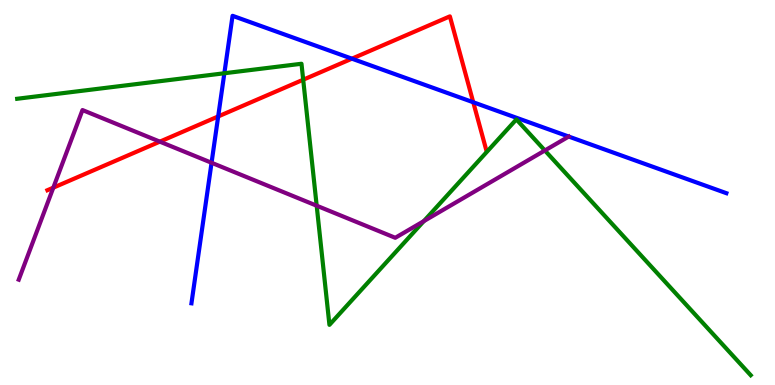[{'lines': ['blue', 'red'], 'intersections': [{'x': 2.82, 'y': 6.98}, {'x': 4.54, 'y': 8.48}, {'x': 6.11, 'y': 7.34}]}, {'lines': ['green', 'red'], 'intersections': [{'x': 3.91, 'y': 7.93}]}, {'lines': ['purple', 'red'], 'intersections': [{'x': 0.688, 'y': 5.13}, {'x': 2.06, 'y': 6.32}]}, {'lines': ['blue', 'green'], 'intersections': [{'x': 2.89, 'y': 8.1}]}, {'lines': ['blue', 'purple'], 'intersections': [{'x': 2.73, 'y': 5.77}]}, {'lines': ['green', 'purple'], 'intersections': [{'x': 4.09, 'y': 4.66}, {'x': 5.47, 'y': 4.26}, {'x': 7.03, 'y': 6.09}]}]